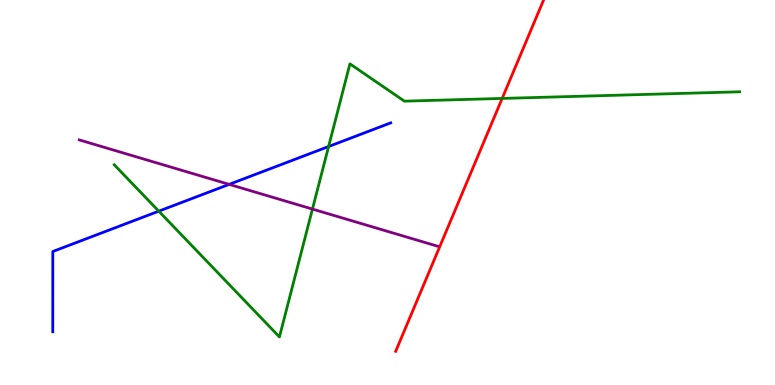[{'lines': ['blue', 'red'], 'intersections': []}, {'lines': ['green', 'red'], 'intersections': [{'x': 6.48, 'y': 7.44}]}, {'lines': ['purple', 'red'], 'intersections': []}, {'lines': ['blue', 'green'], 'intersections': [{'x': 2.05, 'y': 4.51}, {'x': 4.24, 'y': 6.19}]}, {'lines': ['blue', 'purple'], 'intersections': [{'x': 2.96, 'y': 5.21}]}, {'lines': ['green', 'purple'], 'intersections': [{'x': 4.03, 'y': 4.57}]}]